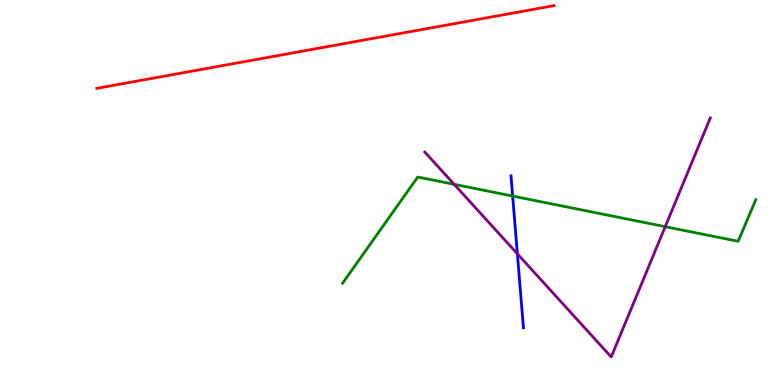[{'lines': ['blue', 'red'], 'intersections': []}, {'lines': ['green', 'red'], 'intersections': []}, {'lines': ['purple', 'red'], 'intersections': []}, {'lines': ['blue', 'green'], 'intersections': [{'x': 6.61, 'y': 4.91}]}, {'lines': ['blue', 'purple'], 'intersections': [{'x': 6.68, 'y': 3.41}]}, {'lines': ['green', 'purple'], 'intersections': [{'x': 5.86, 'y': 5.21}, {'x': 8.58, 'y': 4.11}]}]